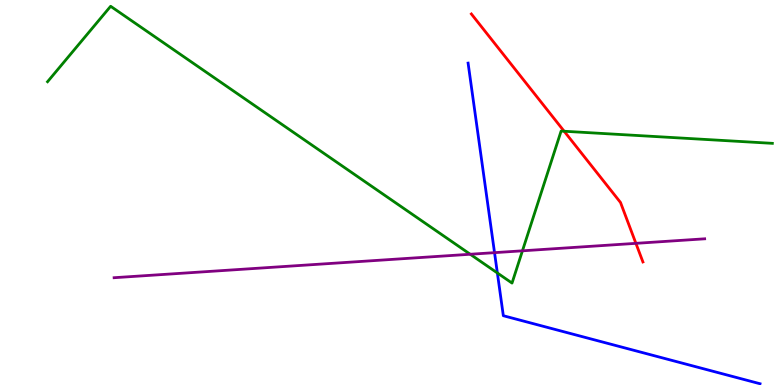[{'lines': ['blue', 'red'], 'intersections': []}, {'lines': ['green', 'red'], 'intersections': [{'x': 7.28, 'y': 6.59}]}, {'lines': ['purple', 'red'], 'intersections': [{'x': 8.21, 'y': 3.68}]}, {'lines': ['blue', 'green'], 'intersections': [{'x': 6.42, 'y': 2.91}]}, {'lines': ['blue', 'purple'], 'intersections': [{'x': 6.38, 'y': 3.44}]}, {'lines': ['green', 'purple'], 'intersections': [{'x': 6.07, 'y': 3.4}, {'x': 6.74, 'y': 3.49}]}]